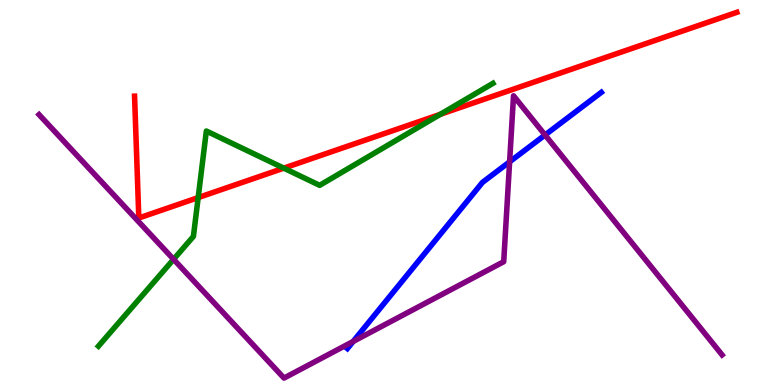[{'lines': ['blue', 'red'], 'intersections': []}, {'lines': ['green', 'red'], 'intersections': [{'x': 2.56, 'y': 4.87}, {'x': 3.66, 'y': 5.63}, {'x': 5.68, 'y': 7.03}]}, {'lines': ['purple', 'red'], 'intersections': []}, {'lines': ['blue', 'green'], 'intersections': []}, {'lines': ['blue', 'purple'], 'intersections': [{'x': 4.56, 'y': 1.13}, {'x': 6.58, 'y': 5.8}, {'x': 7.03, 'y': 6.49}]}, {'lines': ['green', 'purple'], 'intersections': [{'x': 2.24, 'y': 3.26}]}]